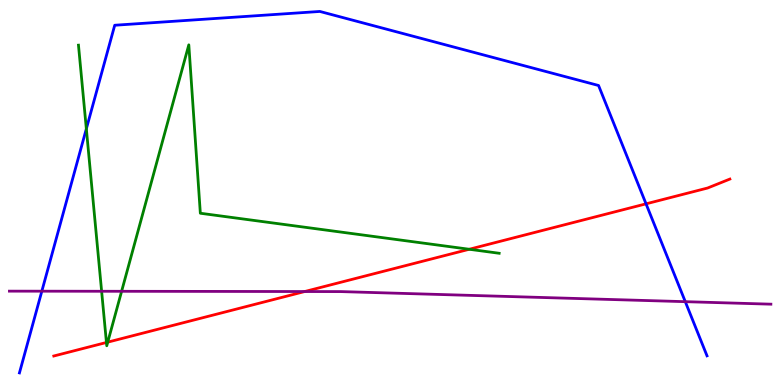[{'lines': ['blue', 'red'], 'intersections': [{'x': 8.34, 'y': 4.71}]}, {'lines': ['green', 'red'], 'intersections': [{'x': 1.37, 'y': 1.1}, {'x': 1.39, 'y': 1.11}, {'x': 6.05, 'y': 3.53}]}, {'lines': ['purple', 'red'], 'intersections': [{'x': 3.93, 'y': 2.43}]}, {'lines': ['blue', 'green'], 'intersections': [{'x': 1.11, 'y': 6.65}]}, {'lines': ['blue', 'purple'], 'intersections': [{'x': 0.54, 'y': 2.44}, {'x': 8.84, 'y': 2.16}]}, {'lines': ['green', 'purple'], 'intersections': [{'x': 1.31, 'y': 2.43}, {'x': 1.57, 'y': 2.43}]}]